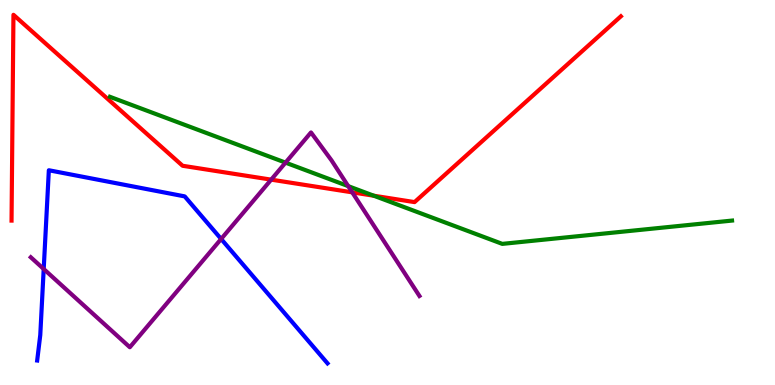[{'lines': ['blue', 'red'], 'intersections': []}, {'lines': ['green', 'red'], 'intersections': [{'x': 4.82, 'y': 4.92}]}, {'lines': ['purple', 'red'], 'intersections': [{'x': 3.5, 'y': 5.33}, {'x': 4.55, 'y': 5.0}]}, {'lines': ['blue', 'green'], 'intersections': []}, {'lines': ['blue', 'purple'], 'intersections': [{'x': 0.564, 'y': 3.01}, {'x': 2.85, 'y': 3.79}]}, {'lines': ['green', 'purple'], 'intersections': [{'x': 3.68, 'y': 5.78}, {'x': 4.49, 'y': 5.17}]}]